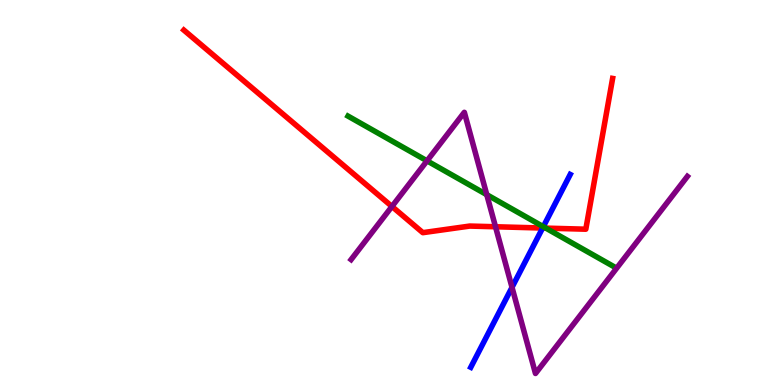[{'lines': ['blue', 'red'], 'intersections': [{'x': 7.0, 'y': 4.08}]}, {'lines': ['green', 'red'], 'intersections': [{'x': 7.04, 'y': 4.07}]}, {'lines': ['purple', 'red'], 'intersections': [{'x': 5.06, 'y': 4.64}, {'x': 6.39, 'y': 4.11}]}, {'lines': ['blue', 'green'], 'intersections': [{'x': 7.01, 'y': 4.11}]}, {'lines': ['blue', 'purple'], 'intersections': [{'x': 6.61, 'y': 2.54}]}, {'lines': ['green', 'purple'], 'intersections': [{'x': 5.51, 'y': 5.82}, {'x': 6.28, 'y': 4.94}]}]